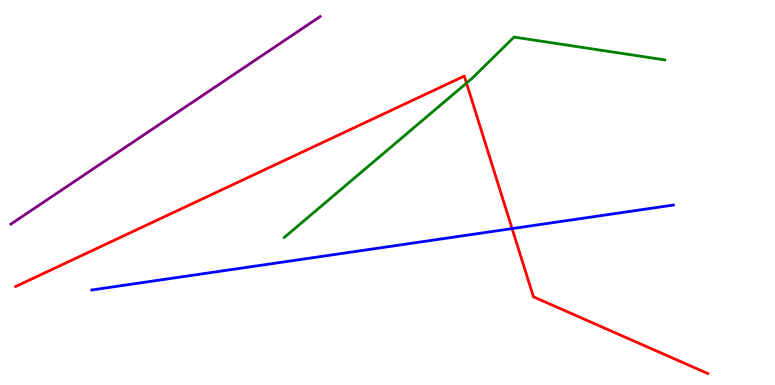[{'lines': ['blue', 'red'], 'intersections': [{'x': 6.61, 'y': 4.06}]}, {'lines': ['green', 'red'], 'intersections': [{'x': 6.02, 'y': 7.84}]}, {'lines': ['purple', 'red'], 'intersections': []}, {'lines': ['blue', 'green'], 'intersections': []}, {'lines': ['blue', 'purple'], 'intersections': []}, {'lines': ['green', 'purple'], 'intersections': []}]